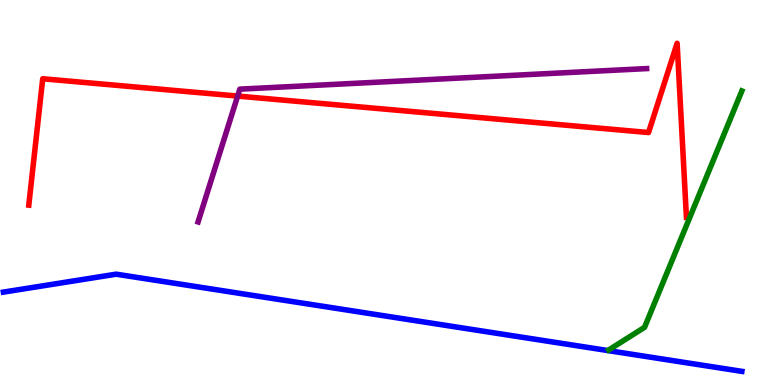[{'lines': ['blue', 'red'], 'intersections': []}, {'lines': ['green', 'red'], 'intersections': []}, {'lines': ['purple', 'red'], 'intersections': [{'x': 3.07, 'y': 7.5}]}, {'lines': ['blue', 'green'], 'intersections': []}, {'lines': ['blue', 'purple'], 'intersections': []}, {'lines': ['green', 'purple'], 'intersections': []}]